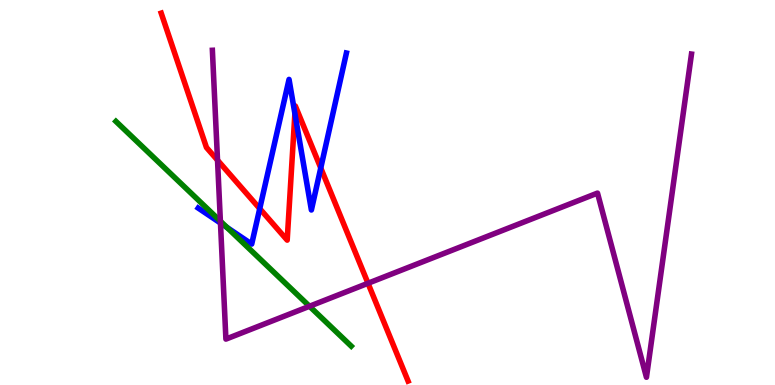[{'lines': ['blue', 'red'], 'intersections': [{'x': 3.35, 'y': 4.58}, {'x': 3.81, 'y': 7.05}, {'x': 4.14, 'y': 5.64}]}, {'lines': ['green', 'red'], 'intersections': []}, {'lines': ['purple', 'red'], 'intersections': [{'x': 2.81, 'y': 5.84}, {'x': 4.75, 'y': 2.64}]}, {'lines': ['blue', 'green'], 'intersections': [{'x': 2.93, 'y': 4.09}]}, {'lines': ['blue', 'purple'], 'intersections': [{'x': 2.84, 'y': 4.21}]}, {'lines': ['green', 'purple'], 'intersections': [{'x': 2.84, 'y': 4.26}, {'x': 3.99, 'y': 2.05}]}]